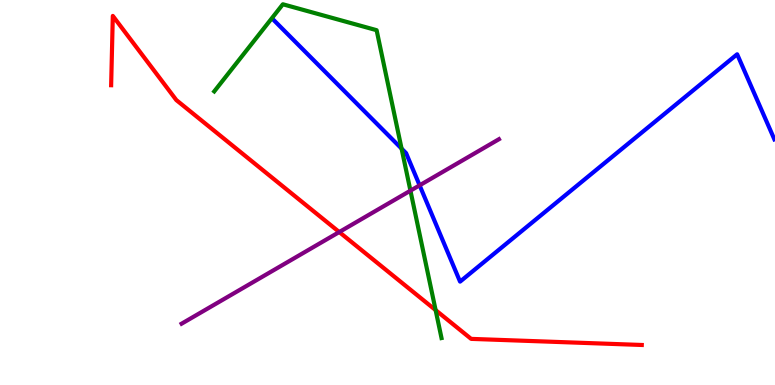[{'lines': ['blue', 'red'], 'intersections': []}, {'lines': ['green', 'red'], 'intersections': [{'x': 5.62, 'y': 1.95}]}, {'lines': ['purple', 'red'], 'intersections': [{'x': 4.38, 'y': 3.97}]}, {'lines': ['blue', 'green'], 'intersections': [{'x': 5.18, 'y': 6.14}]}, {'lines': ['blue', 'purple'], 'intersections': [{'x': 5.41, 'y': 5.19}]}, {'lines': ['green', 'purple'], 'intersections': [{'x': 5.3, 'y': 5.05}]}]